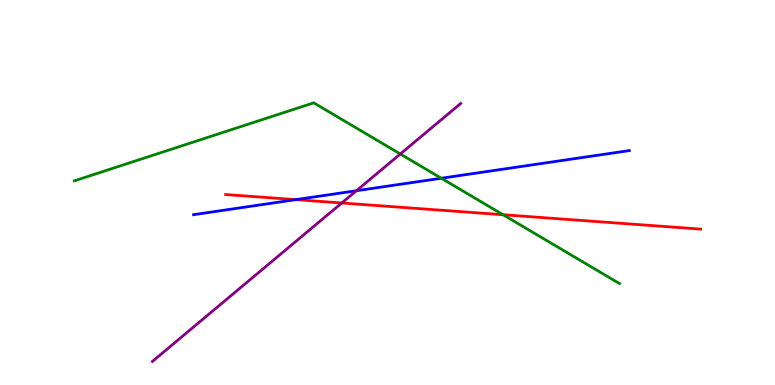[{'lines': ['blue', 'red'], 'intersections': [{'x': 3.82, 'y': 4.81}]}, {'lines': ['green', 'red'], 'intersections': [{'x': 6.49, 'y': 4.42}]}, {'lines': ['purple', 'red'], 'intersections': [{'x': 4.41, 'y': 4.73}]}, {'lines': ['blue', 'green'], 'intersections': [{'x': 5.69, 'y': 5.37}]}, {'lines': ['blue', 'purple'], 'intersections': [{'x': 4.6, 'y': 5.05}]}, {'lines': ['green', 'purple'], 'intersections': [{'x': 5.17, 'y': 6.0}]}]